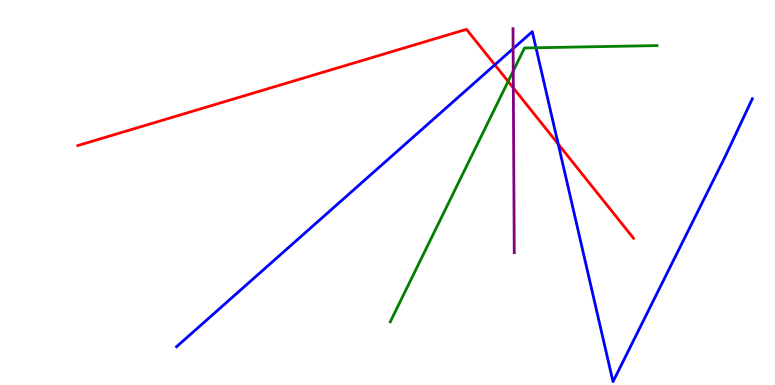[{'lines': ['blue', 'red'], 'intersections': [{'x': 6.39, 'y': 8.32}, {'x': 7.2, 'y': 6.26}]}, {'lines': ['green', 'red'], 'intersections': [{'x': 6.56, 'y': 7.89}]}, {'lines': ['purple', 'red'], 'intersections': [{'x': 6.62, 'y': 7.72}]}, {'lines': ['blue', 'green'], 'intersections': [{'x': 6.92, 'y': 8.76}]}, {'lines': ['blue', 'purple'], 'intersections': [{'x': 6.62, 'y': 8.74}]}, {'lines': ['green', 'purple'], 'intersections': [{'x': 6.62, 'y': 8.16}]}]